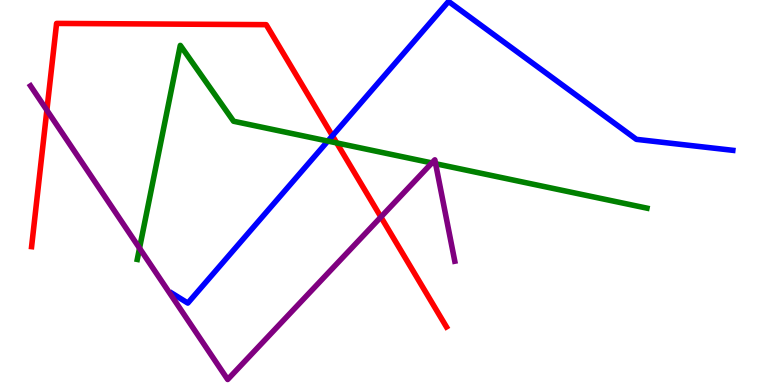[{'lines': ['blue', 'red'], 'intersections': [{'x': 4.29, 'y': 6.47}]}, {'lines': ['green', 'red'], 'intersections': [{'x': 4.34, 'y': 6.29}]}, {'lines': ['purple', 'red'], 'intersections': [{'x': 0.605, 'y': 7.14}, {'x': 4.91, 'y': 4.36}]}, {'lines': ['blue', 'green'], 'intersections': [{'x': 4.23, 'y': 6.34}]}, {'lines': ['blue', 'purple'], 'intersections': []}, {'lines': ['green', 'purple'], 'intersections': [{'x': 1.8, 'y': 3.55}, {'x': 5.57, 'y': 5.77}, {'x': 5.62, 'y': 5.75}]}]